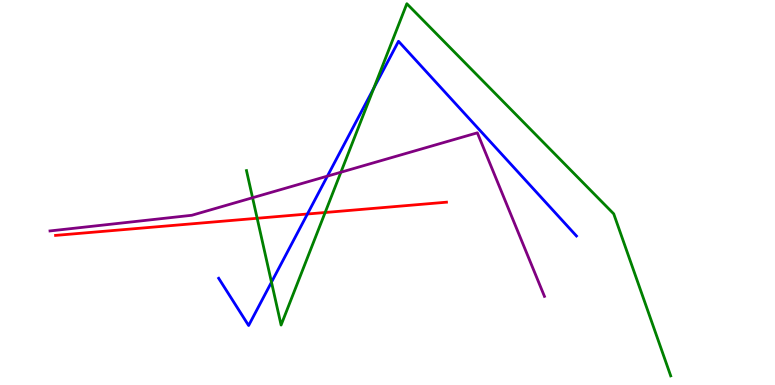[{'lines': ['blue', 'red'], 'intersections': [{'x': 3.97, 'y': 4.44}]}, {'lines': ['green', 'red'], 'intersections': [{'x': 3.32, 'y': 4.33}, {'x': 4.2, 'y': 4.48}]}, {'lines': ['purple', 'red'], 'intersections': []}, {'lines': ['blue', 'green'], 'intersections': [{'x': 3.5, 'y': 2.67}, {'x': 4.82, 'y': 7.71}]}, {'lines': ['blue', 'purple'], 'intersections': [{'x': 4.22, 'y': 5.43}]}, {'lines': ['green', 'purple'], 'intersections': [{'x': 3.26, 'y': 4.86}, {'x': 4.4, 'y': 5.53}]}]